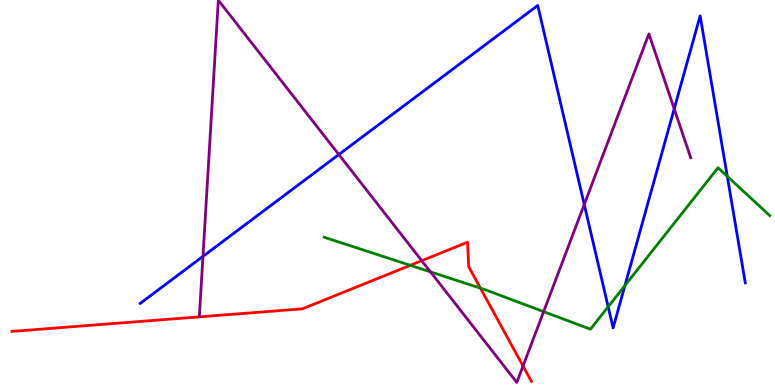[{'lines': ['blue', 'red'], 'intersections': []}, {'lines': ['green', 'red'], 'intersections': [{'x': 5.29, 'y': 3.11}, {'x': 6.2, 'y': 2.52}]}, {'lines': ['purple', 'red'], 'intersections': [{'x': 5.44, 'y': 3.23}, {'x': 6.75, 'y': 0.493}]}, {'lines': ['blue', 'green'], 'intersections': [{'x': 7.85, 'y': 2.03}, {'x': 8.06, 'y': 2.58}, {'x': 9.38, 'y': 5.42}]}, {'lines': ['blue', 'purple'], 'intersections': [{'x': 2.62, 'y': 3.34}, {'x': 4.37, 'y': 5.99}, {'x': 7.54, 'y': 4.69}, {'x': 8.7, 'y': 7.17}]}, {'lines': ['green', 'purple'], 'intersections': [{'x': 5.55, 'y': 2.94}, {'x': 7.01, 'y': 1.91}]}]